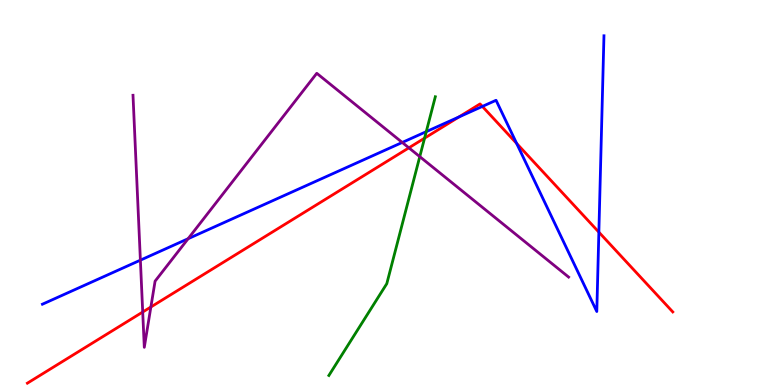[{'lines': ['blue', 'red'], 'intersections': [{'x': 5.92, 'y': 6.96}, {'x': 6.22, 'y': 7.24}, {'x': 6.67, 'y': 6.28}, {'x': 7.73, 'y': 3.97}]}, {'lines': ['green', 'red'], 'intersections': [{'x': 5.48, 'y': 6.41}]}, {'lines': ['purple', 'red'], 'intersections': [{'x': 1.84, 'y': 1.9}, {'x': 1.95, 'y': 2.03}, {'x': 5.28, 'y': 6.16}]}, {'lines': ['blue', 'green'], 'intersections': [{'x': 5.5, 'y': 6.58}]}, {'lines': ['blue', 'purple'], 'intersections': [{'x': 1.81, 'y': 3.24}, {'x': 2.43, 'y': 3.8}, {'x': 5.19, 'y': 6.3}]}, {'lines': ['green', 'purple'], 'intersections': [{'x': 5.42, 'y': 5.93}]}]